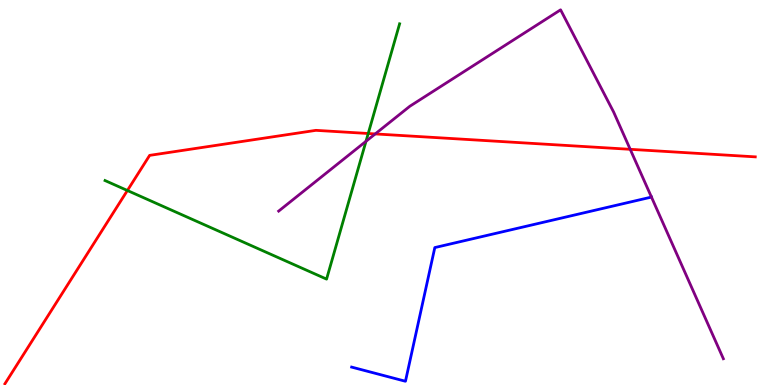[{'lines': ['blue', 'red'], 'intersections': []}, {'lines': ['green', 'red'], 'intersections': [{'x': 1.64, 'y': 5.05}, {'x': 4.75, 'y': 6.53}]}, {'lines': ['purple', 'red'], 'intersections': [{'x': 4.84, 'y': 6.52}, {'x': 8.13, 'y': 6.12}]}, {'lines': ['blue', 'green'], 'intersections': []}, {'lines': ['blue', 'purple'], 'intersections': []}, {'lines': ['green', 'purple'], 'intersections': [{'x': 4.72, 'y': 6.33}]}]